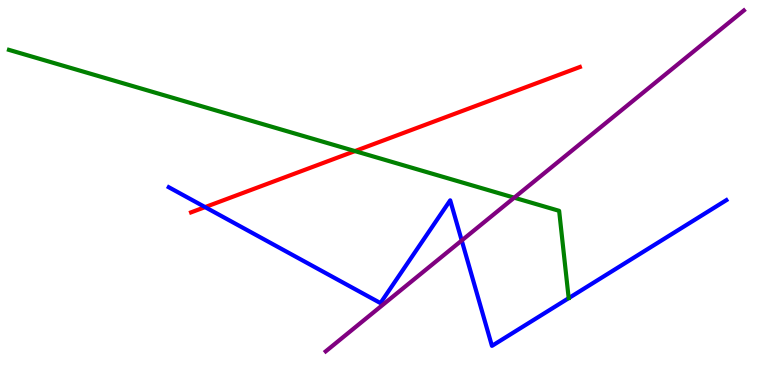[{'lines': ['blue', 'red'], 'intersections': [{'x': 2.65, 'y': 4.62}]}, {'lines': ['green', 'red'], 'intersections': [{'x': 4.58, 'y': 6.08}]}, {'lines': ['purple', 'red'], 'intersections': []}, {'lines': ['blue', 'green'], 'intersections': []}, {'lines': ['blue', 'purple'], 'intersections': [{'x': 5.96, 'y': 3.75}]}, {'lines': ['green', 'purple'], 'intersections': [{'x': 6.64, 'y': 4.87}]}]